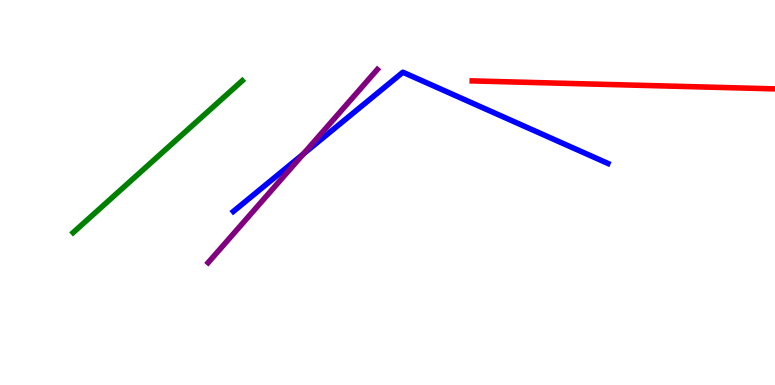[{'lines': ['blue', 'red'], 'intersections': []}, {'lines': ['green', 'red'], 'intersections': []}, {'lines': ['purple', 'red'], 'intersections': []}, {'lines': ['blue', 'green'], 'intersections': []}, {'lines': ['blue', 'purple'], 'intersections': [{'x': 3.91, 'y': 6.0}]}, {'lines': ['green', 'purple'], 'intersections': []}]